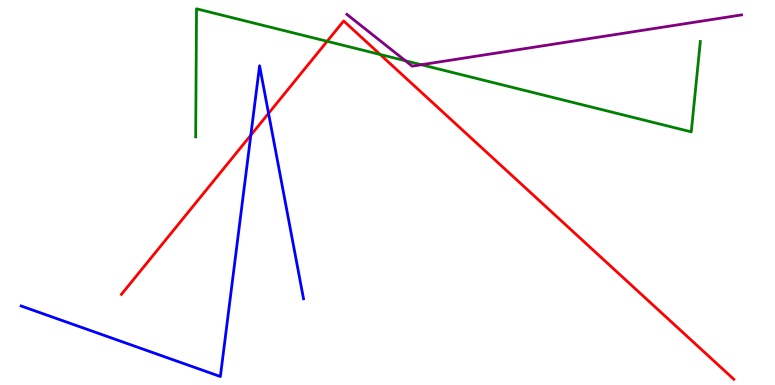[{'lines': ['blue', 'red'], 'intersections': [{'x': 3.24, 'y': 6.49}, {'x': 3.47, 'y': 7.06}]}, {'lines': ['green', 'red'], 'intersections': [{'x': 4.22, 'y': 8.93}, {'x': 4.91, 'y': 8.58}]}, {'lines': ['purple', 'red'], 'intersections': []}, {'lines': ['blue', 'green'], 'intersections': []}, {'lines': ['blue', 'purple'], 'intersections': []}, {'lines': ['green', 'purple'], 'intersections': [{'x': 5.23, 'y': 8.42}, {'x': 5.44, 'y': 8.32}]}]